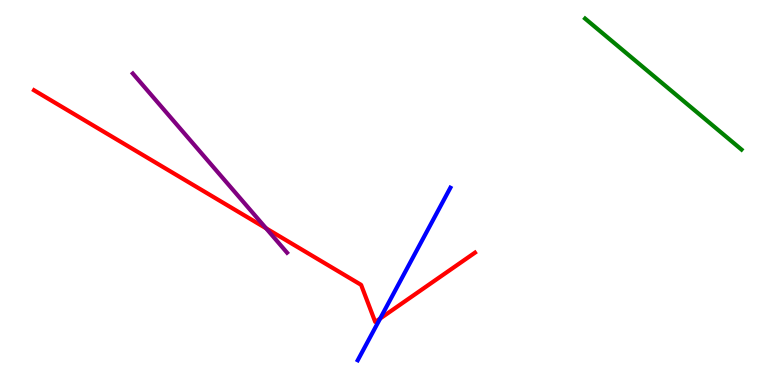[{'lines': ['blue', 'red'], 'intersections': [{'x': 4.91, 'y': 1.73}]}, {'lines': ['green', 'red'], 'intersections': []}, {'lines': ['purple', 'red'], 'intersections': [{'x': 3.43, 'y': 4.07}]}, {'lines': ['blue', 'green'], 'intersections': []}, {'lines': ['blue', 'purple'], 'intersections': []}, {'lines': ['green', 'purple'], 'intersections': []}]